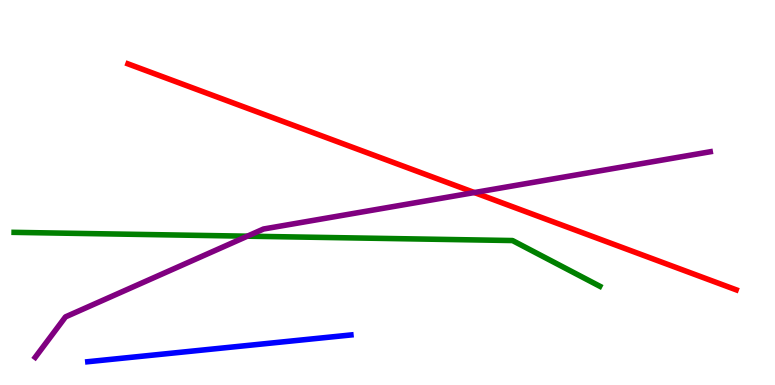[{'lines': ['blue', 'red'], 'intersections': []}, {'lines': ['green', 'red'], 'intersections': []}, {'lines': ['purple', 'red'], 'intersections': [{'x': 6.12, 'y': 5.0}]}, {'lines': ['blue', 'green'], 'intersections': []}, {'lines': ['blue', 'purple'], 'intersections': []}, {'lines': ['green', 'purple'], 'intersections': [{'x': 3.19, 'y': 3.87}]}]